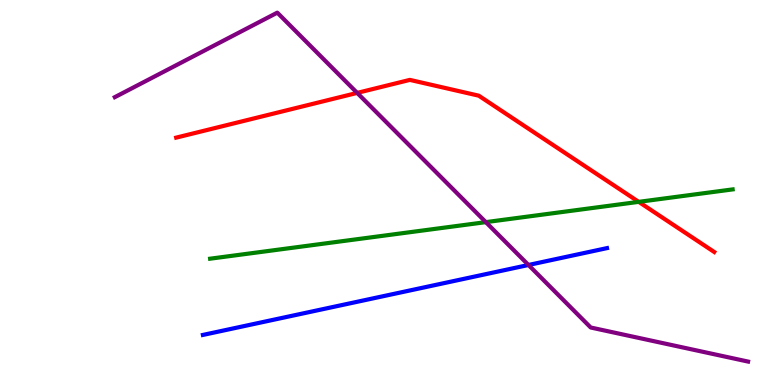[{'lines': ['blue', 'red'], 'intersections': []}, {'lines': ['green', 'red'], 'intersections': [{'x': 8.24, 'y': 4.76}]}, {'lines': ['purple', 'red'], 'intersections': [{'x': 4.61, 'y': 7.59}]}, {'lines': ['blue', 'green'], 'intersections': []}, {'lines': ['blue', 'purple'], 'intersections': [{'x': 6.82, 'y': 3.12}]}, {'lines': ['green', 'purple'], 'intersections': [{'x': 6.27, 'y': 4.23}]}]